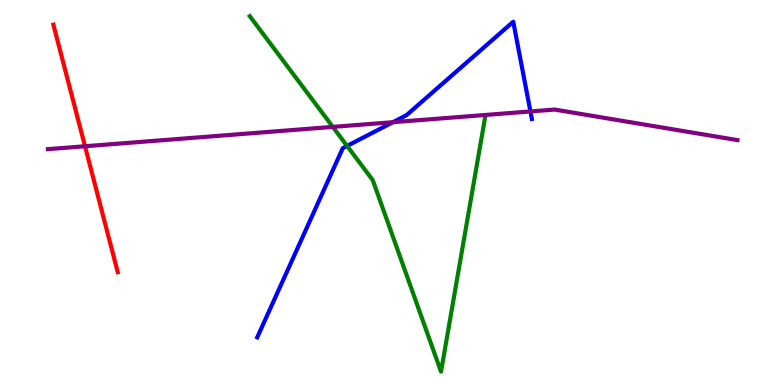[{'lines': ['blue', 'red'], 'intersections': []}, {'lines': ['green', 'red'], 'intersections': []}, {'lines': ['purple', 'red'], 'intersections': [{'x': 1.1, 'y': 6.2}]}, {'lines': ['blue', 'green'], 'intersections': [{'x': 4.48, 'y': 6.21}]}, {'lines': ['blue', 'purple'], 'intersections': [{'x': 5.07, 'y': 6.83}, {'x': 6.84, 'y': 7.11}]}, {'lines': ['green', 'purple'], 'intersections': [{'x': 4.29, 'y': 6.7}]}]